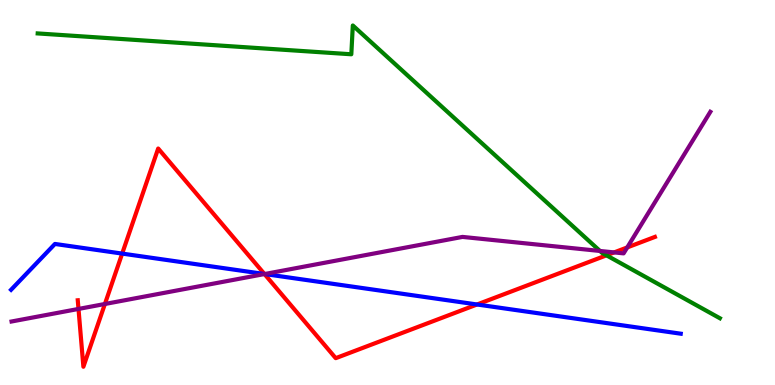[{'lines': ['blue', 'red'], 'intersections': [{'x': 1.58, 'y': 3.41}, {'x': 3.41, 'y': 2.88}, {'x': 6.16, 'y': 2.09}]}, {'lines': ['green', 'red'], 'intersections': [{'x': 7.83, 'y': 3.37}]}, {'lines': ['purple', 'red'], 'intersections': [{'x': 1.01, 'y': 1.98}, {'x': 1.35, 'y': 2.1}, {'x': 3.41, 'y': 2.88}, {'x': 7.92, 'y': 3.44}, {'x': 8.09, 'y': 3.57}]}, {'lines': ['blue', 'green'], 'intersections': []}, {'lines': ['blue', 'purple'], 'intersections': [{'x': 3.41, 'y': 2.88}]}, {'lines': ['green', 'purple'], 'intersections': [{'x': 7.74, 'y': 3.48}]}]